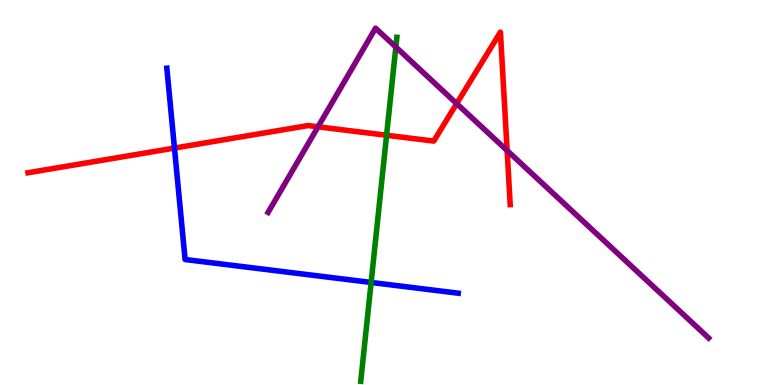[{'lines': ['blue', 'red'], 'intersections': [{'x': 2.25, 'y': 6.15}]}, {'lines': ['green', 'red'], 'intersections': [{'x': 4.99, 'y': 6.49}]}, {'lines': ['purple', 'red'], 'intersections': [{'x': 4.1, 'y': 6.71}, {'x': 5.89, 'y': 7.31}, {'x': 6.54, 'y': 6.09}]}, {'lines': ['blue', 'green'], 'intersections': [{'x': 4.79, 'y': 2.66}]}, {'lines': ['blue', 'purple'], 'intersections': []}, {'lines': ['green', 'purple'], 'intersections': [{'x': 5.11, 'y': 8.78}]}]